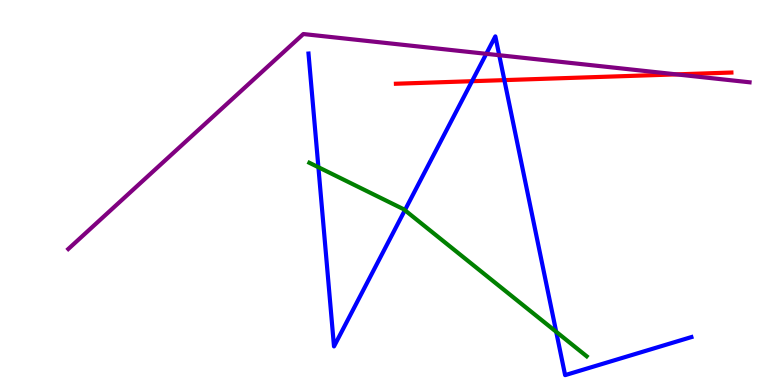[{'lines': ['blue', 'red'], 'intersections': [{'x': 6.09, 'y': 7.89}, {'x': 6.51, 'y': 7.92}]}, {'lines': ['green', 'red'], 'intersections': []}, {'lines': ['purple', 'red'], 'intersections': [{'x': 8.73, 'y': 8.07}]}, {'lines': ['blue', 'green'], 'intersections': [{'x': 4.11, 'y': 5.66}, {'x': 5.22, 'y': 4.54}, {'x': 7.18, 'y': 1.38}]}, {'lines': ['blue', 'purple'], 'intersections': [{'x': 6.27, 'y': 8.6}, {'x': 6.44, 'y': 8.57}]}, {'lines': ['green', 'purple'], 'intersections': []}]